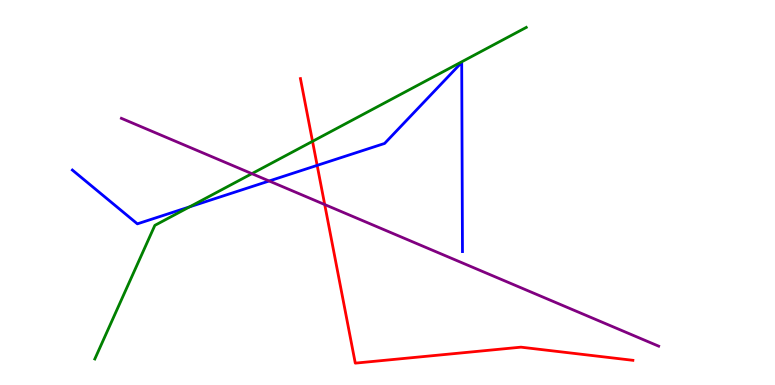[{'lines': ['blue', 'red'], 'intersections': [{'x': 4.09, 'y': 5.7}]}, {'lines': ['green', 'red'], 'intersections': [{'x': 4.03, 'y': 6.33}]}, {'lines': ['purple', 'red'], 'intersections': [{'x': 4.19, 'y': 4.69}]}, {'lines': ['blue', 'green'], 'intersections': [{'x': 2.45, 'y': 4.63}]}, {'lines': ['blue', 'purple'], 'intersections': [{'x': 3.47, 'y': 5.3}]}, {'lines': ['green', 'purple'], 'intersections': [{'x': 3.25, 'y': 5.49}]}]